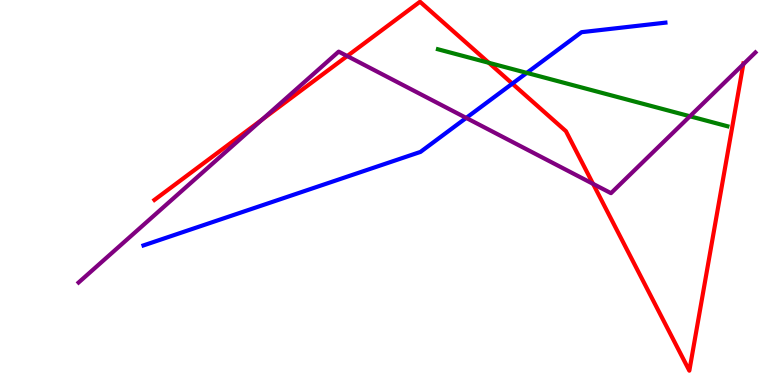[{'lines': ['blue', 'red'], 'intersections': [{'x': 6.61, 'y': 7.83}]}, {'lines': ['green', 'red'], 'intersections': [{'x': 6.31, 'y': 8.37}]}, {'lines': ['purple', 'red'], 'intersections': [{'x': 3.39, 'y': 6.9}, {'x': 4.48, 'y': 8.54}, {'x': 7.65, 'y': 5.22}, {'x': 9.59, 'y': 8.33}]}, {'lines': ['blue', 'green'], 'intersections': [{'x': 6.8, 'y': 8.11}]}, {'lines': ['blue', 'purple'], 'intersections': [{'x': 6.02, 'y': 6.94}]}, {'lines': ['green', 'purple'], 'intersections': [{'x': 8.9, 'y': 6.98}]}]